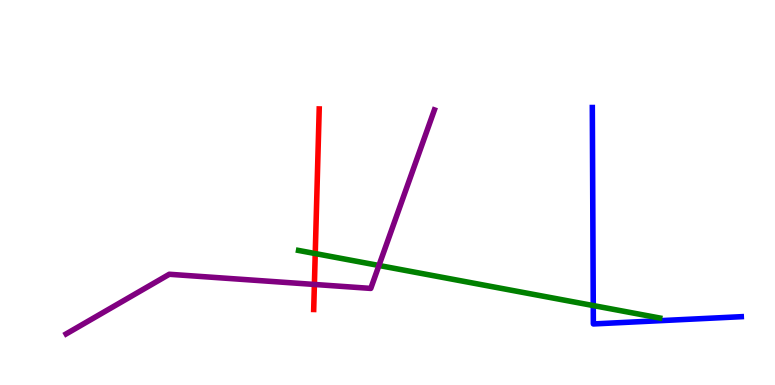[{'lines': ['blue', 'red'], 'intersections': []}, {'lines': ['green', 'red'], 'intersections': [{'x': 4.07, 'y': 3.41}]}, {'lines': ['purple', 'red'], 'intersections': [{'x': 4.06, 'y': 2.61}]}, {'lines': ['blue', 'green'], 'intersections': [{'x': 7.65, 'y': 2.06}]}, {'lines': ['blue', 'purple'], 'intersections': []}, {'lines': ['green', 'purple'], 'intersections': [{'x': 4.89, 'y': 3.1}]}]